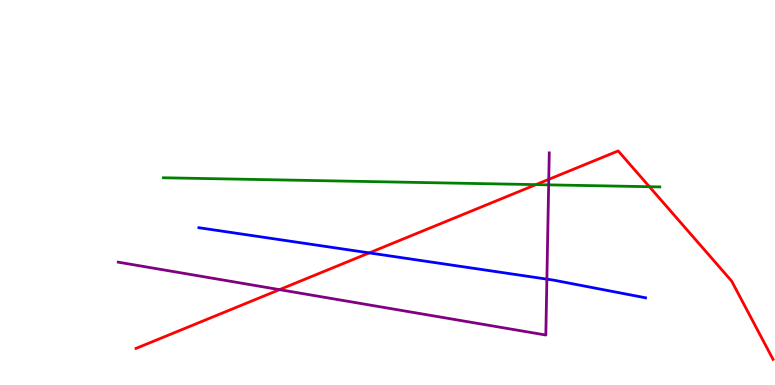[{'lines': ['blue', 'red'], 'intersections': [{'x': 4.76, 'y': 3.43}]}, {'lines': ['green', 'red'], 'intersections': [{'x': 6.92, 'y': 5.2}, {'x': 8.38, 'y': 5.15}]}, {'lines': ['purple', 'red'], 'intersections': [{'x': 3.61, 'y': 2.48}, {'x': 7.08, 'y': 5.34}]}, {'lines': ['blue', 'green'], 'intersections': []}, {'lines': ['blue', 'purple'], 'intersections': [{'x': 7.06, 'y': 2.75}]}, {'lines': ['green', 'purple'], 'intersections': [{'x': 7.08, 'y': 5.2}]}]